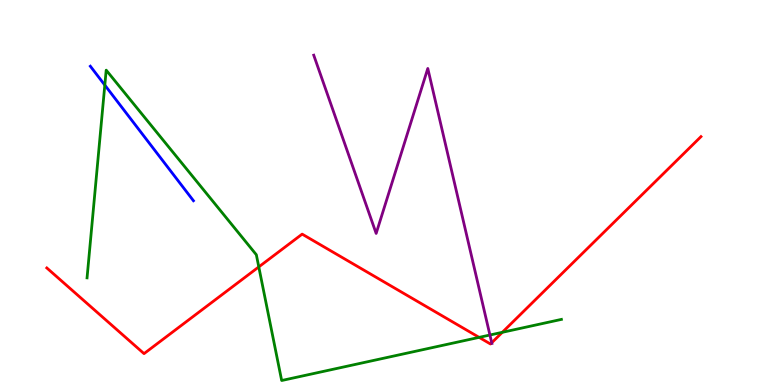[{'lines': ['blue', 'red'], 'intersections': []}, {'lines': ['green', 'red'], 'intersections': [{'x': 3.34, 'y': 3.07}, {'x': 6.18, 'y': 1.24}, {'x': 6.48, 'y': 1.37}]}, {'lines': ['purple', 'red'], 'intersections': [{'x': 6.34, 'y': 1.1}]}, {'lines': ['blue', 'green'], 'intersections': [{'x': 1.35, 'y': 7.79}]}, {'lines': ['blue', 'purple'], 'intersections': []}, {'lines': ['green', 'purple'], 'intersections': [{'x': 6.32, 'y': 1.3}]}]